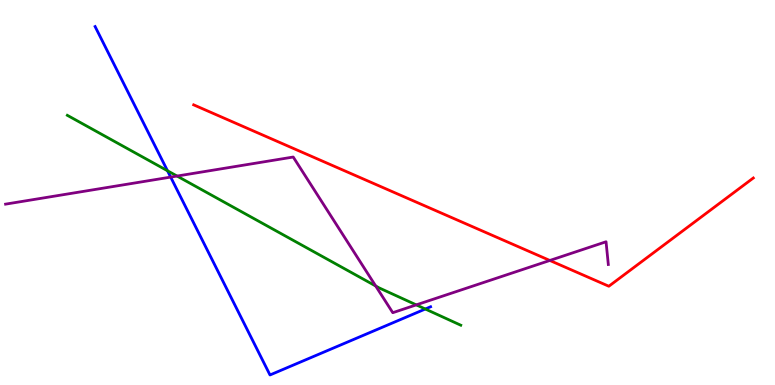[{'lines': ['blue', 'red'], 'intersections': []}, {'lines': ['green', 'red'], 'intersections': []}, {'lines': ['purple', 'red'], 'intersections': [{'x': 7.09, 'y': 3.23}]}, {'lines': ['blue', 'green'], 'intersections': [{'x': 2.16, 'y': 5.56}, {'x': 5.49, 'y': 1.97}]}, {'lines': ['blue', 'purple'], 'intersections': [{'x': 2.2, 'y': 5.4}]}, {'lines': ['green', 'purple'], 'intersections': [{'x': 2.28, 'y': 5.43}, {'x': 4.85, 'y': 2.57}, {'x': 5.37, 'y': 2.08}]}]